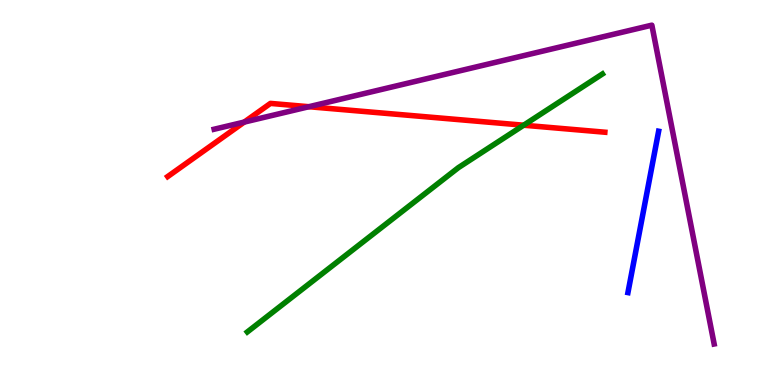[{'lines': ['blue', 'red'], 'intersections': []}, {'lines': ['green', 'red'], 'intersections': [{'x': 6.76, 'y': 6.75}]}, {'lines': ['purple', 'red'], 'intersections': [{'x': 3.15, 'y': 6.83}, {'x': 3.99, 'y': 7.23}]}, {'lines': ['blue', 'green'], 'intersections': []}, {'lines': ['blue', 'purple'], 'intersections': []}, {'lines': ['green', 'purple'], 'intersections': []}]